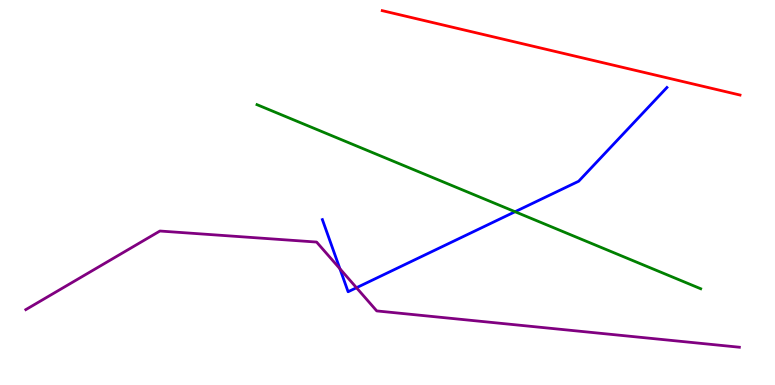[{'lines': ['blue', 'red'], 'intersections': []}, {'lines': ['green', 'red'], 'intersections': []}, {'lines': ['purple', 'red'], 'intersections': []}, {'lines': ['blue', 'green'], 'intersections': [{'x': 6.65, 'y': 4.5}]}, {'lines': ['blue', 'purple'], 'intersections': [{'x': 4.39, 'y': 3.02}, {'x': 4.6, 'y': 2.53}]}, {'lines': ['green', 'purple'], 'intersections': []}]